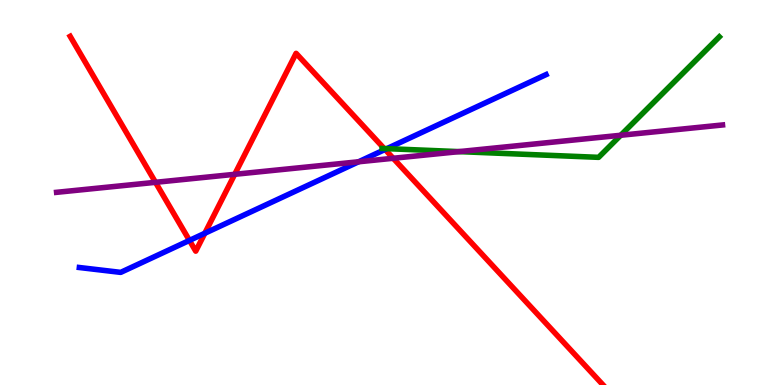[{'lines': ['blue', 'red'], 'intersections': [{'x': 2.44, 'y': 3.76}, {'x': 2.64, 'y': 3.94}, {'x': 4.97, 'y': 6.12}]}, {'lines': ['green', 'red'], 'intersections': [{'x': 4.96, 'y': 6.14}]}, {'lines': ['purple', 'red'], 'intersections': [{'x': 2.01, 'y': 5.26}, {'x': 3.03, 'y': 5.47}, {'x': 5.07, 'y': 5.89}]}, {'lines': ['blue', 'green'], 'intersections': [{'x': 4.99, 'y': 6.14}]}, {'lines': ['blue', 'purple'], 'intersections': [{'x': 4.63, 'y': 5.8}]}, {'lines': ['green', 'purple'], 'intersections': [{'x': 5.92, 'y': 6.06}, {'x': 8.01, 'y': 6.49}]}]